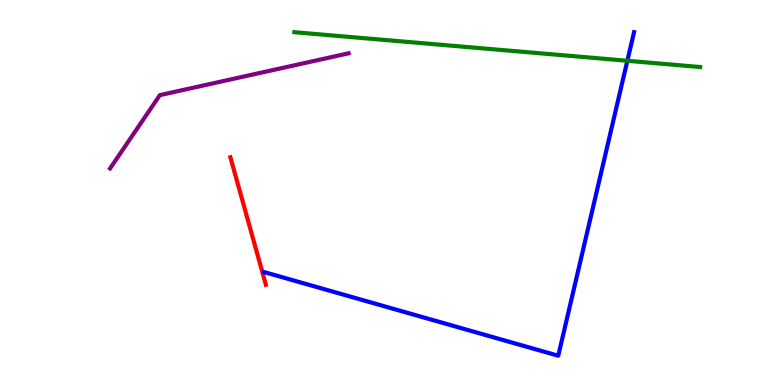[{'lines': ['blue', 'red'], 'intersections': []}, {'lines': ['green', 'red'], 'intersections': []}, {'lines': ['purple', 'red'], 'intersections': []}, {'lines': ['blue', 'green'], 'intersections': [{'x': 8.09, 'y': 8.42}]}, {'lines': ['blue', 'purple'], 'intersections': []}, {'lines': ['green', 'purple'], 'intersections': []}]